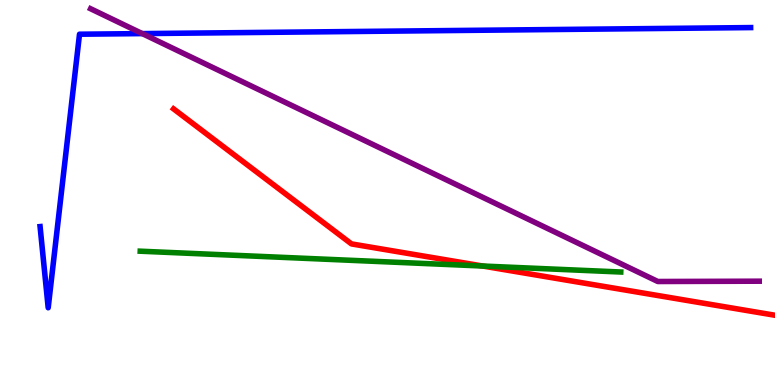[{'lines': ['blue', 'red'], 'intersections': []}, {'lines': ['green', 'red'], 'intersections': [{'x': 6.23, 'y': 3.09}]}, {'lines': ['purple', 'red'], 'intersections': []}, {'lines': ['blue', 'green'], 'intersections': []}, {'lines': ['blue', 'purple'], 'intersections': [{'x': 1.84, 'y': 9.13}]}, {'lines': ['green', 'purple'], 'intersections': []}]